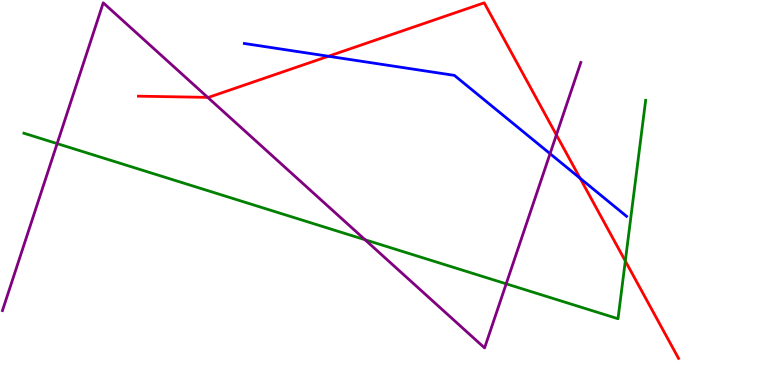[{'lines': ['blue', 'red'], 'intersections': [{'x': 4.24, 'y': 8.54}, {'x': 7.49, 'y': 5.37}]}, {'lines': ['green', 'red'], 'intersections': [{'x': 8.07, 'y': 3.22}]}, {'lines': ['purple', 'red'], 'intersections': [{'x': 2.68, 'y': 7.47}, {'x': 7.18, 'y': 6.5}]}, {'lines': ['blue', 'green'], 'intersections': []}, {'lines': ['blue', 'purple'], 'intersections': [{'x': 7.1, 'y': 6.01}]}, {'lines': ['green', 'purple'], 'intersections': [{'x': 0.737, 'y': 6.27}, {'x': 4.71, 'y': 3.77}, {'x': 6.53, 'y': 2.63}]}]